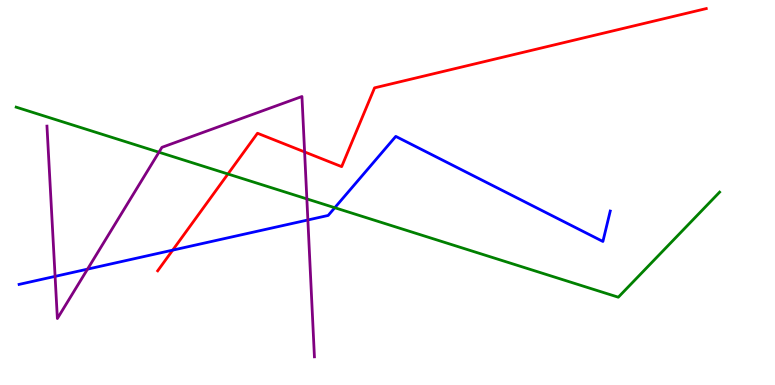[{'lines': ['blue', 'red'], 'intersections': [{'x': 2.23, 'y': 3.5}]}, {'lines': ['green', 'red'], 'intersections': [{'x': 2.94, 'y': 5.48}]}, {'lines': ['purple', 'red'], 'intersections': [{'x': 3.93, 'y': 6.05}]}, {'lines': ['blue', 'green'], 'intersections': [{'x': 4.32, 'y': 4.6}]}, {'lines': ['blue', 'purple'], 'intersections': [{'x': 0.711, 'y': 2.82}, {'x': 1.13, 'y': 3.01}, {'x': 3.97, 'y': 4.29}]}, {'lines': ['green', 'purple'], 'intersections': [{'x': 2.05, 'y': 6.05}, {'x': 3.96, 'y': 4.83}]}]